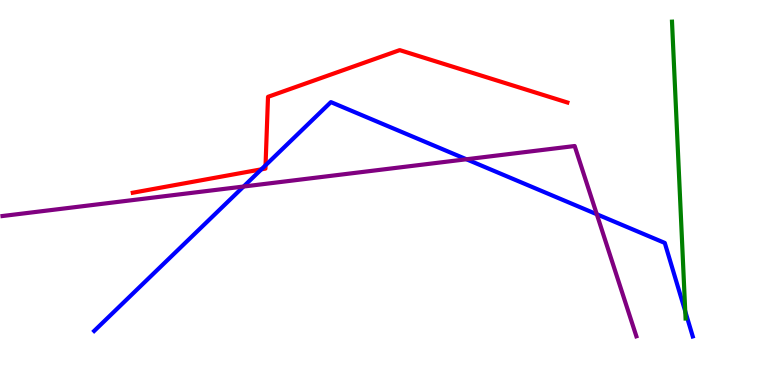[{'lines': ['blue', 'red'], 'intersections': [{'x': 3.37, 'y': 5.6}, {'x': 3.43, 'y': 5.71}]}, {'lines': ['green', 'red'], 'intersections': []}, {'lines': ['purple', 'red'], 'intersections': []}, {'lines': ['blue', 'green'], 'intersections': [{'x': 8.84, 'y': 1.91}]}, {'lines': ['blue', 'purple'], 'intersections': [{'x': 3.14, 'y': 5.16}, {'x': 6.02, 'y': 5.86}, {'x': 7.7, 'y': 4.44}]}, {'lines': ['green', 'purple'], 'intersections': []}]